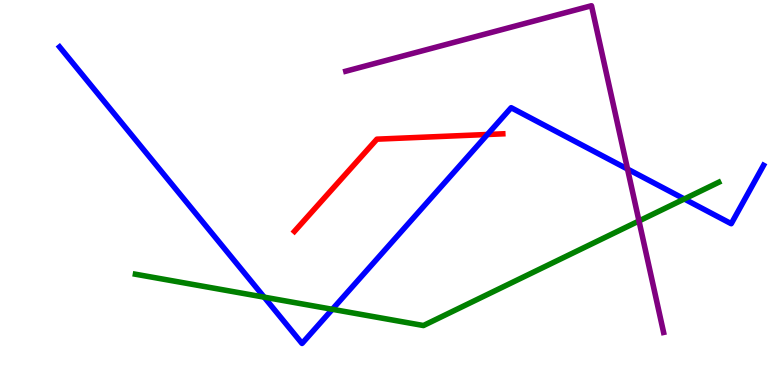[{'lines': ['blue', 'red'], 'intersections': [{'x': 6.29, 'y': 6.51}]}, {'lines': ['green', 'red'], 'intersections': []}, {'lines': ['purple', 'red'], 'intersections': []}, {'lines': ['blue', 'green'], 'intersections': [{'x': 3.41, 'y': 2.28}, {'x': 4.29, 'y': 1.97}, {'x': 8.83, 'y': 4.83}]}, {'lines': ['blue', 'purple'], 'intersections': [{'x': 8.1, 'y': 5.61}]}, {'lines': ['green', 'purple'], 'intersections': [{'x': 8.24, 'y': 4.26}]}]